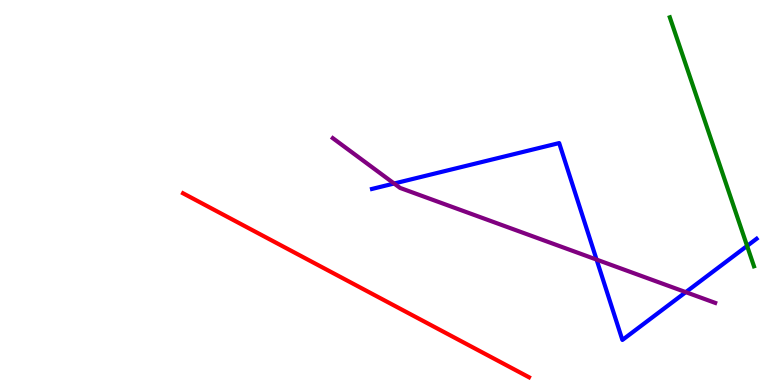[{'lines': ['blue', 'red'], 'intersections': []}, {'lines': ['green', 'red'], 'intersections': []}, {'lines': ['purple', 'red'], 'intersections': []}, {'lines': ['blue', 'green'], 'intersections': [{'x': 9.64, 'y': 3.61}]}, {'lines': ['blue', 'purple'], 'intersections': [{'x': 5.09, 'y': 5.23}, {'x': 7.7, 'y': 3.26}, {'x': 8.85, 'y': 2.41}]}, {'lines': ['green', 'purple'], 'intersections': []}]